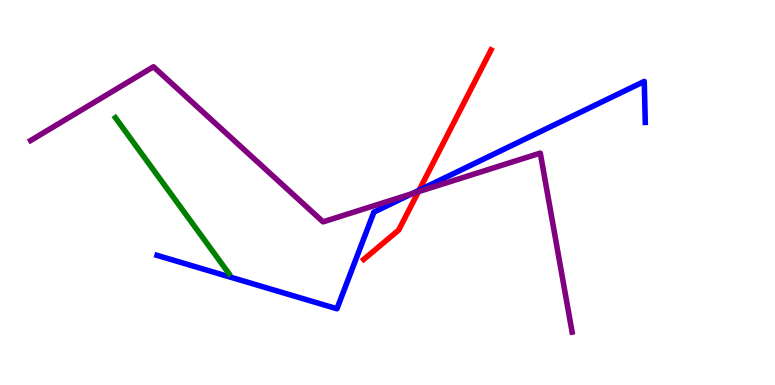[{'lines': ['blue', 'red'], 'intersections': [{'x': 5.41, 'y': 5.06}]}, {'lines': ['green', 'red'], 'intersections': []}, {'lines': ['purple', 'red'], 'intersections': [{'x': 5.4, 'y': 5.02}]}, {'lines': ['blue', 'green'], 'intersections': []}, {'lines': ['blue', 'purple'], 'intersections': [{'x': 5.31, 'y': 4.97}]}, {'lines': ['green', 'purple'], 'intersections': []}]